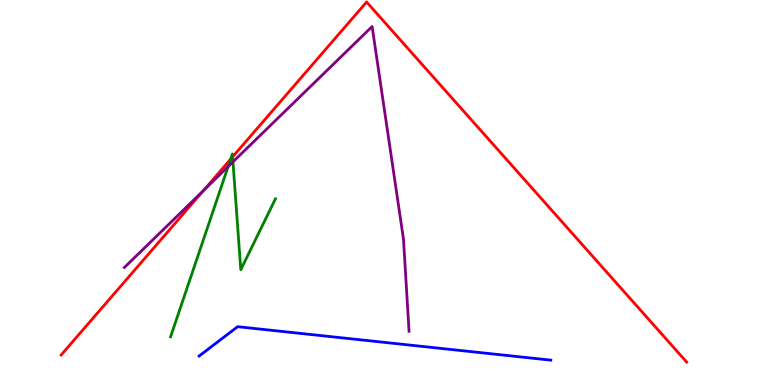[{'lines': ['blue', 'red'], 'intersections': []}, {'lines': ['green', 'red'], 'intersections': [{'x': 2.98, 'y': 5.87}, {'x': 3.0, 'y': 5.93}]}, {'lines': ['purple', 'red'], 'intersections': [{'x': 2.62, 'y': 5.05}]}, {'lines': ['blue', 'green'], 'intersections': []}, {'lines': ['blue', 'purple'], 'intersections': []}, {'lines': ['green', 'purple'], 'intersections': [{'x': 2.94, 'y': 5.67}, {'x': 3.01, 'y': 5.8}]}]